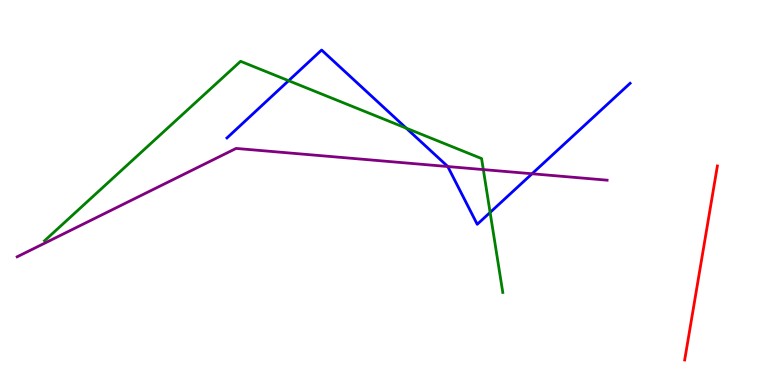[{'lines': ['blue', 'red'], 'intersections': []}, {'lines': ['green', 'red'], 'intersections': []}, {'lines': ['purple', 'red'], 'intersections': []}, {'lines': ['blue', 'green'], 'intersections': [{'x': 3.72, 'y': 7.9}, {'x': 5.24, 'y': 6.67}, {'x': 6.32, 'y': 4.48}]}, {'lines': ['blue', 'purple'], 'intersections': [{'x': 5.78, 'y': 5.67}, {'x': 6.87, 'y': 5.49}]}, {'lines': ['green', 'purple'], 'intersections': [{'x': 6.24, 'y': 5.6}]}]